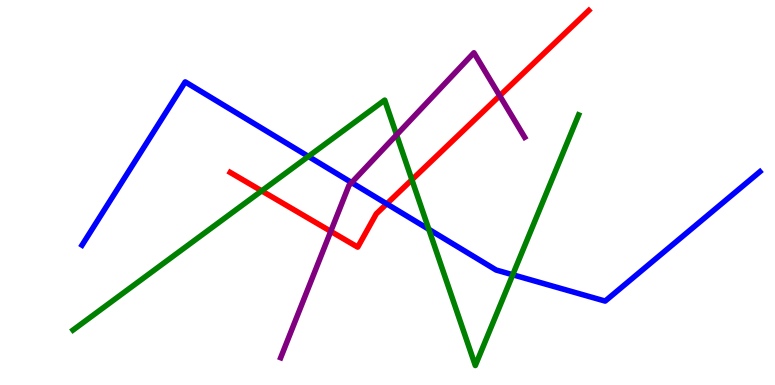[{'lines': ['blue', 'red'], 'intersections': [{'x': 4.99, 'y': 4.71}]}, {'lines': ['green', 'red'], 'intersections': [{'x': 3.38, 'y': 5.04}, {'x': 5.31, 'y': 5.33}]}, {'lines': ['purple', 'red'], 'intersections': [{'x': 4.27, 'y': 3.99}, {'x': 6.45, 'y': 7.51}]}, {'lines': ['blue', 'green'], 'intersections': [{'x': 3.98, 'y': 5.94}, {'x': 5.53, 'y': 4.04}, {'x': 6.62, 'y': 2.86}]}, {'lines': ['blue', 'purple'], 'intersections': [{'x': 4.54, 'y': 5.26}]}, {'lines': ['green', 'purple'], 'intersections': [{'x': 5.12, 'y': 6.5}]}]